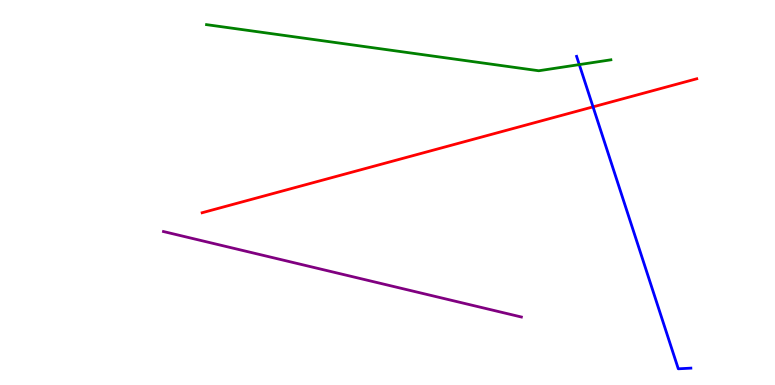[{'lines': ['blue', 'red'], 'intersections': [{'x': 7.65, 'y': 7.22}]}, {'lines': ['green', 'red'], 'intersections': []}, {'lines': ['purple', 'red'], 'intersections': []}, {'lines': ['blue', 'green'], 'intersections': [{'x': 7.47, 'y': 8.32}]}, {'lines': ['blue', 'purple'], 'intersections': []}, {'lines': ['green', 'purple'], 'intersections': []}]